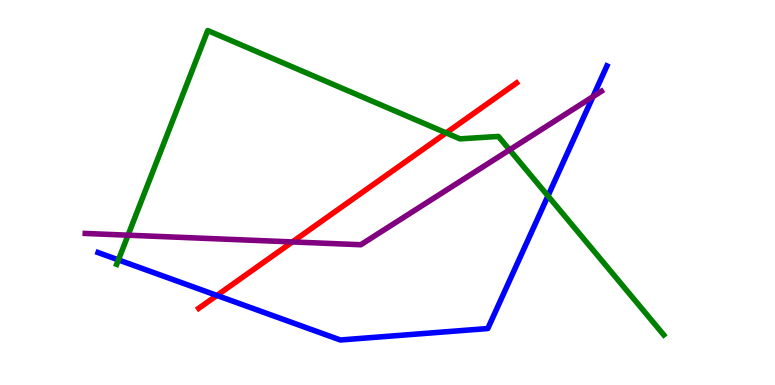[{'lines': ['blue', 'red'], 'intersections': [{'x': 2.8, 'y': 2.33}]}, {'lines': ['green', 'red'], 'intersections': [{'x': 5.76, 'y': 6.55}]}, {'lines': ['purple', 'red'], 'intersections': [{'x': 3.77, 'y': 3.72}]}, {'lines': ['blue', 'green'], 'intersections': [{'x': 1.53, 'y': 3.25}, {'x': 7.07, 'y': 4.91}]}, {'lines': ['blue', 'purple'], 'intersections': [{'x': 7.65, 'y': 7.49}]}, {'lines': ['green', 'purple'], 'intersections': [{'x': 1.65, 'y': 3.89}, {'x': 6.58, 'y': 6.11}]}]